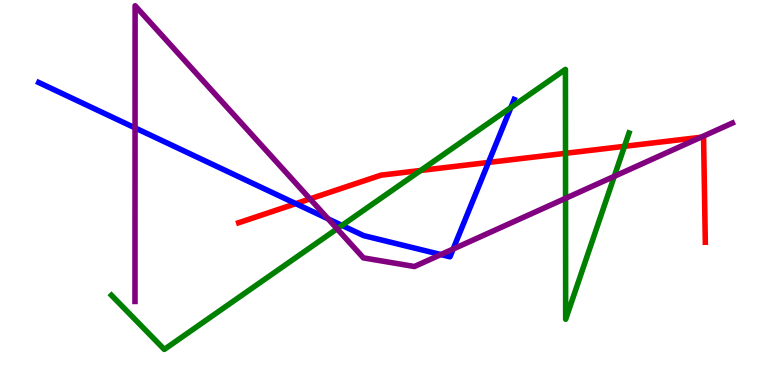[{'lines': ['blue', 'red'], 'intersections': [{'x': 3.82, 'y': 4.71}, {'x': 6.3, 'y': 5.78}]}, {'lines': ['green', 'red'], 'intersections': [{'x': 5.43, 'y': 5.57}, {'x': 7.3, 'y': 6.02}, {'x': 8.06, 'y': 6.2}]}, {'lines': ['purple', 'red'], 'intersections': [{'x': 4.0, 'y': 4.83}, {'x': 9.04, 'y': 6.43}]}, {'lines': ['blue', 'green'], 'intersections': [{'x': 4.41, 'y': 4.15}, {'x': 6.59, 'y': 7.21}]}, {'lines': ['blue', 'purple'], 'intersections': [{'x': 1.74, 'y': 6.68}, {'x': 4.23, 'y': 4.32}, {'x': 5.69, 'y': 3.39}, {'x': 5.85, 'y': 3.53}]}, {'lines': ['green', 'purple'], 'intersections': [{'x': 4.35, 'y': 4.06}, {'x': 7.3, 'y': 4.85}, {'x': 7.93, 'y': 5.42}]}]